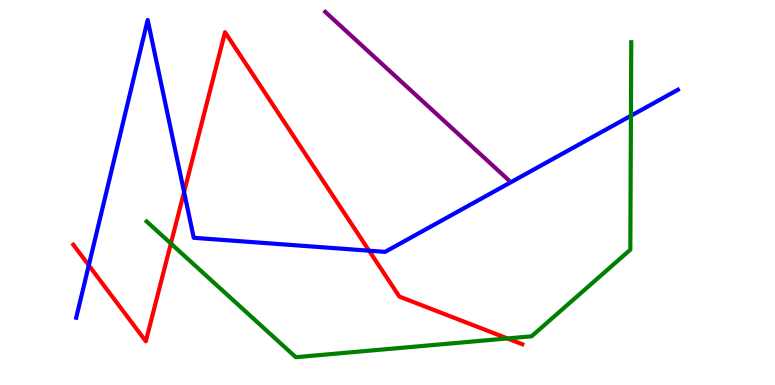[{'lines': ['blue', 'red'], 'intersections': [{'x': 1.15, 'y': 3.11}, {'x': 2.38, 'y': 5.01}, {'x': 4.76, 'y': 3.49}]}, {'lines': ['green', 'red'], 'intersections': [{'x': 2.2, 'y': 3.67}, {'x': 6.55, 'y': 1.21}]}, {'lines': ['purple', 'red'], 'intersections': []}, {'lines': ['blue', 'green'], 'intersections': [{'x': 8.14, 'y': 6.99}]}, {'lines': ['blue', 'purple'], 'intersections': []}, {'lines': ['green', 'purple'], 'intersections': []}]